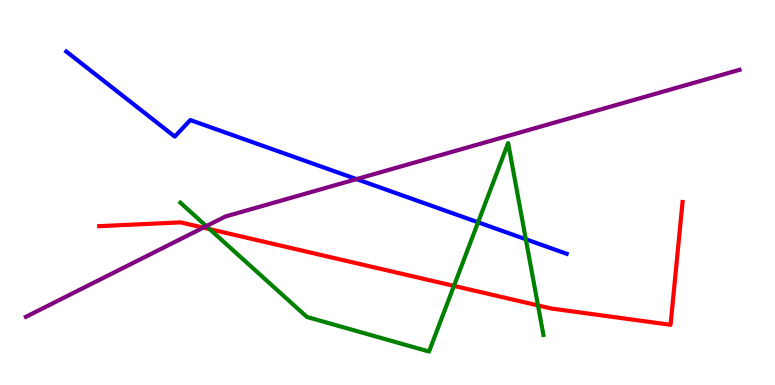[{'lines': ['blue', 'red'], 'intersections': []}, {'lines': ['green', 'red'], 'intersections': [{'x': 2.71, 'y': 4.05}, {'x': 5.86, 'y': 2.57}, {'x': 6.94, 'y': 2.07}]}, {'lines': ['purple', 'red'], 'intersections': [{'x': 2.62, 'y': 4.09}]}, {'lines': ['blue', 'green'], 'intersections': [{'x': 6.17, 'y': 4.23}, {'x': 6.78, 'y': 3.79}]}, {'lines': ['blue', 'purple'], 'intersections': [{'x': 4.6, 'y': 5.35}]}, {'lines': ['green', 'purple'], 'intersections': [{'x': 2.66, 'y': 4.13}]}]